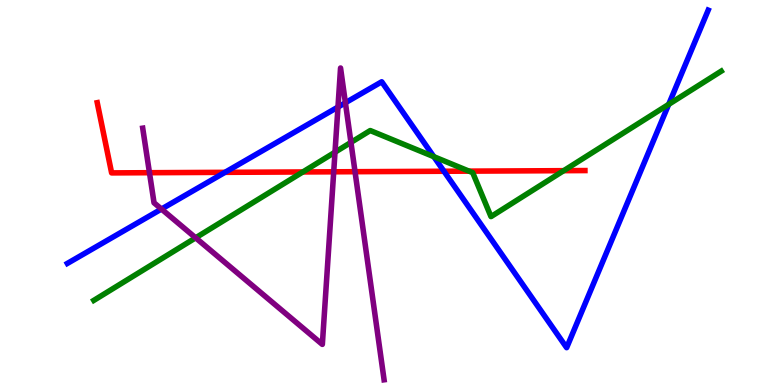[{'lines': ['blue', 'red'], 'intersections': [{'x': 2.9, 'y': 5.52}, {'x': 5.73, 'y': 5.55}]}, {'lines': ['green', 'red'], 'intersections': [{'x': 3.91, 'y': 5.53}, {'x': 6.05, 'y': 5.55}, {'x': 7.27, 'y': 5.57}]}, {'lines': ['purple', 'red'], 'intersections': [{'x': 1.93, 'y': 5.51}, {'x': 4.31, 'y': 5.54}, {'x': 4.58, 'y': 5.54}]}, {'lines': ['blue', 'green'], 'intersections': [{'x': 5.6, 'y': 5.93}, {'x': 8.63, 'y': 7.29}]}, {'lines': ['blue', 'purple'], 'intersections': [{'x': 2.08, 'y': 4.57}, {'x': 4.36, 'y': 7.22}, {'x': 4.46, 'y': 7.33}]}, {'lines': ['green', 'purple'], 'intersections': [{'x': 2.52, 'y': 3.82}, {'x': 4.32, 'y': 6.05}, {'x': 4.53, 'y': 6.3}]}]